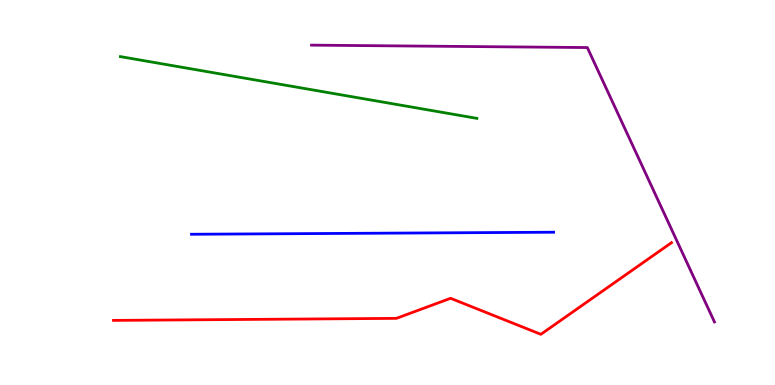[{'lines': ['blue', 'red'], 'intersections': []}, {'lines': ['green', 'red'], 'intersections': []}, {'lines': ['purple', 'red'], 'intersections': []}, {'lines': ['blue', 'green'], 'intersections': []}, {'lines': ['blue', 'purple'], 'intersections': []}, {'lines': ['green', 'purple'], 'intersections': []}]